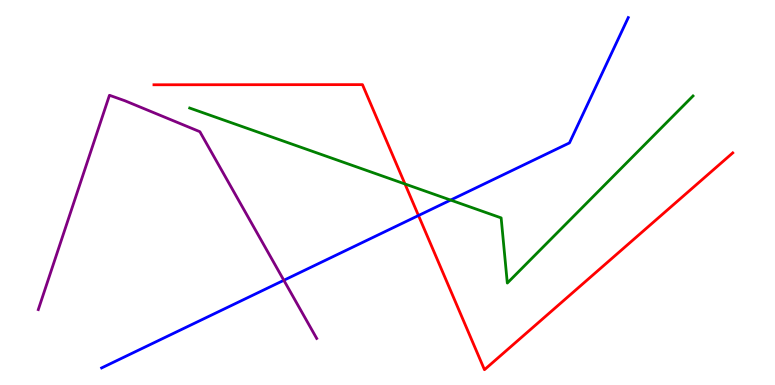[{'lines': ['blue', 'red'], 'intersections': [{'x': 5.4, 'y': 4.4}]}, {'lines': ['green', 'red'], 'intersections': [{'x': 5.23, 'y': 5.22}]}, {'lines': ['purple', 'red'], 'intersections': []}, {'lines': ['blue', 'green'], 'intersections': [{'x': 5.81, 'y': 4.8}]}, {'lines': ['blue', 'purple'], 'intersections': [{'x': 3.66, 'y': 2.72}]}, {'lines': ['green', 'purple'], 'intersections': []}]